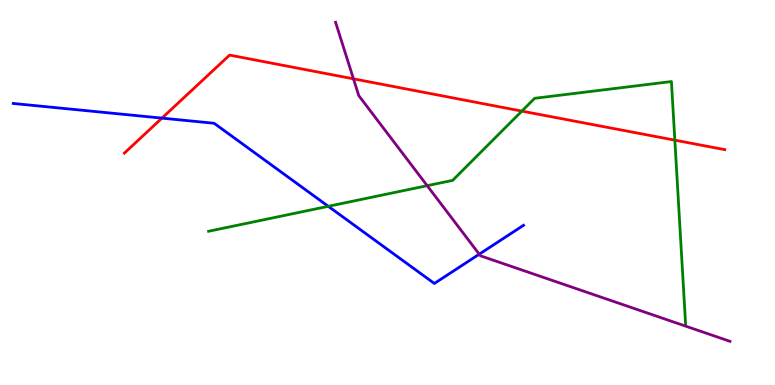[{'lines': ['blue', 'red'], 'intersections': [{'x': 2.09, 'y': 6.93}]}, {'lines': ['green', 'red'], 'intersections': [{'x': 6.73, 'y': 7.11}, {'x': 8.71, 'y': 6.36}]}, {'lines': ['purple', 'red'], 'intersections': [{'x': 4.56, 'y': 7.95}]}, {'lines': ['blue', 'green'], 'intersections': [{'x': 4.24, 'y': 4.64}]}, {'lines': ['blue', 'purple'], 'intersections': [{'x': 6.18, 'y': 3.4}]}, {'lines': ['green', 'purple'], 'intersections': [{'x': 5.51, 'y': 5.18}]}]